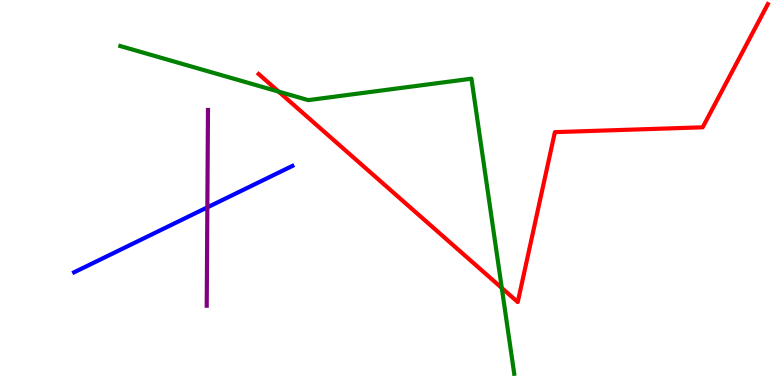[{'lines': ['blue', 'red'], 'intersections': []}, {'lines': ['green', 'red'], 'intersections': [{'x': 3.59, 'y': 7.62}, {'x': 6.47, 'y': 2.52}]}, {'lines': ['purple', 'red'], 'intersections': []}, {'lines': ['blue', 'green'], 'intersections': []}, {'lines': ['blue', 'purple'], 'intersections': [{'x': 2.68, 'y': 4.61}]}, {'lines': ['green', 'purple'], 'intersections': []}]